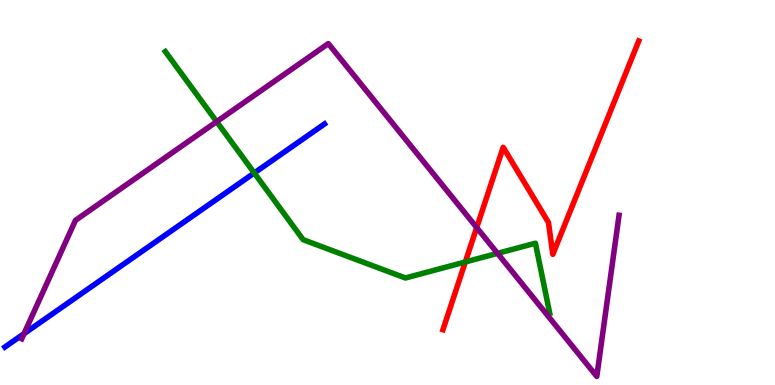[{'lines': ['blue', 'red'], 'intersections': []}, {'lines': ['green', 'red'], 'intersections': [{'x': 6.0, 'y': 3.2}]}, {'lines': ['purple', 'red'], 'intersections': [{'x': 6.15, 'y': 4.09}]}, {'lines': ['blue', 'green'], 'intersections': [{'x': 3.28, 'y': 5.51}]}, {'lines': ['blue', 'purple'], 'intersections': [{'x': 0.31, 'y': 1.33}]}, {'lines': ['green', 'purple'], 'intersections': [{'x': 2.8, 'y': 6.84}, {'x': 6.42, 'y': 3.42}]}]